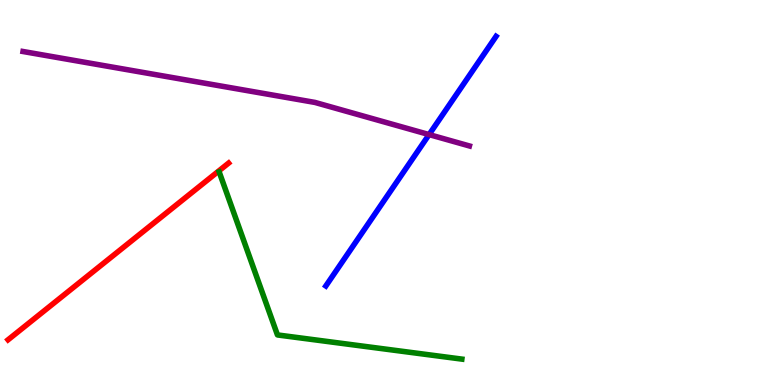[{'lines': ['blue', 'red'], 'intersections': []}, {'lines': ['green', 'red'], 'intersections': []}, {'lines': ['purple', 'red'], 'intersections': []}, {'lines': ['blue', 'green'], 'intersections': []}, {'lines': ['blue', 'purple'], 'intersections': [{'x': 5.54, 'y': 6.5}]}, {'lines': ['green', 'purple'], 'intersections': []}]